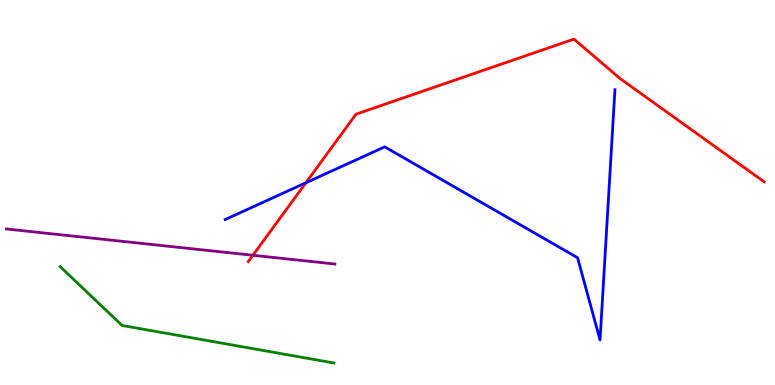[{'lines': ['blue', 'red'], 'intersections': [{'x': 3.95, 'y': 5.25}]}, {'lines': ['green', 'red'], 'intersections': []}, {'lines': ['purple', 'red'], 'intersections': [{'x': 3.26, 'y': 3.37}]}, {'lines': ['blue', 'green'], 'intersections': []}, {'lines': ['blue', 'purple'], 'intersections': []}, {'lines': ['green', 'purple'], 'intersections': []}]